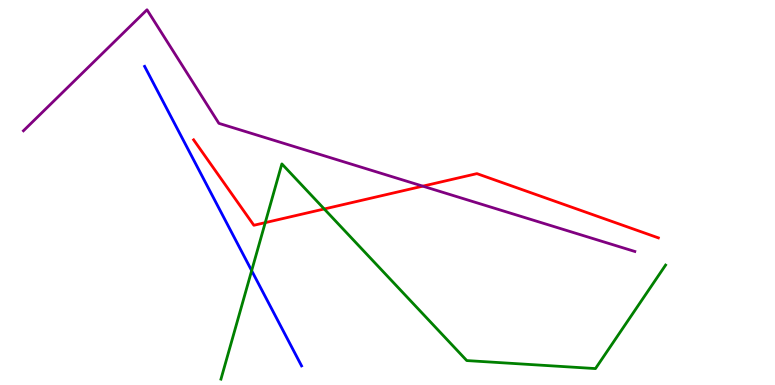[{'lines': ['blue', 'red'], 'intersections': []}, {'lines': ['green', 'red'], 'intersections': [{'x': 3.42, 'y': 4.22}, {'x': 4.18, 'y': 4.57}]}, {'lines': ['purple', 'red'], 'intersections': [{'x': 5.46, 'y': 5.16}]}, {'lines': ['blue', 'green'], 'intersections': [{'x': 3.25, 'y': 2.97}]}, {'lines': ['blue', 'purple'], 'intersections': []}, {'lines': ['green', 'purple'], 'intersections': []}]